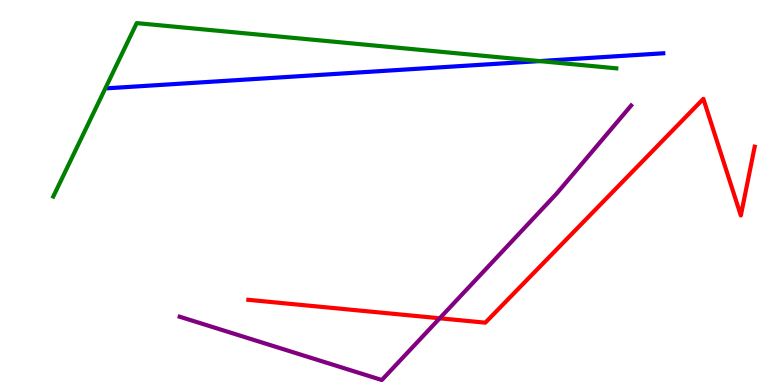[{'lines': ['blue', 'red'], 'intersections': []}, {'lines': ['green', 'red'], 'intersections': []}, {'lines': ['purple', 'red'], 'intersections': [{'x': 5.67, 'y': 1.73}]}, {'lines': ['blue', 'green'], 'intersections': [{'x': 6.96, 'y': 8.41}]}, {'lines': ['blue', 'purple'], 'intersections': []}, {'lines': ['green', 'purple'], 'intersections': []}]